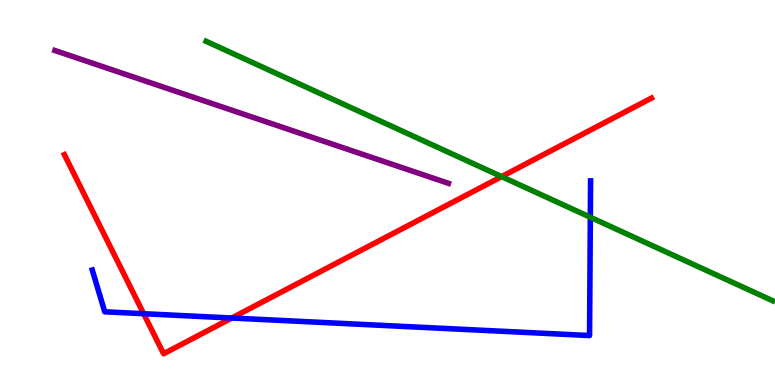[{'lines': ['blue', 'red'], 'intersections': [{'x': 1.85, 'y': 1.85}, {'x': 2.99, 'y': 1.74}]}, {'lines': ['green', 'red'], 'intersections': [{'x': 6.47, 'y': 5.41}]}, {'lines': ['purple', 'red'], 'intersections': []}, {'lines': ['blue', 'green'], 'intersections': [{'x': 7.62, 'y': 4.36}]}, {'lines': ['blue', 'purple'], 'intersections': []}, {'lines': ['green', 'purple'], 'intersections': []}]